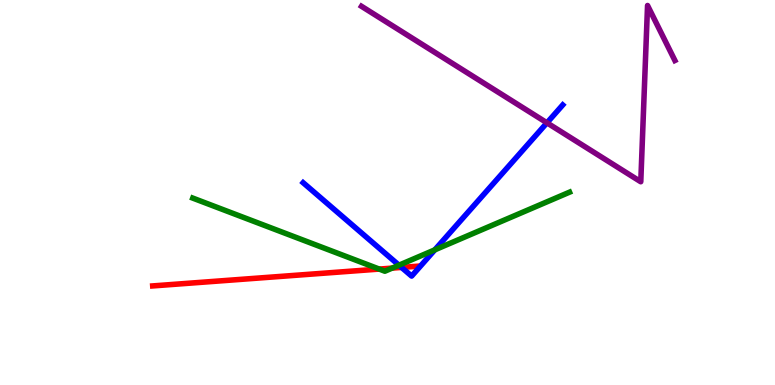[{'lines': ['blue', 'red'], 'intersections': [{'x': 5.18, 'y': 3.05}]}, {'lines': ['green', 'red'], 'intersections': [{'x': 4.89, 'y': 3.01}, {'x': 5.06, 'y': 3.04}]}, {'lines': ['purple', 'red'], 'intersections': []}, {'lines': ['blue', 'green'], 'intersections': [{'x': 5.15, 'y': 3.11}, {'x': 5.61, 'y': 3.51}]}, {'lines': ['blue', 'purple'], 'intersections': [{'x': 7.06, 'y': 6.81}]}, {'lines': ['green', 'purple'], 'intersections': []}]